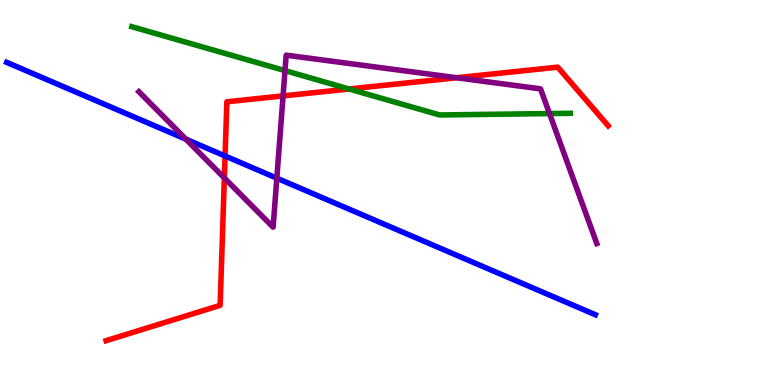[{'lines': ['blue', 'red'], 'intersections': [{'x': 2.9, 'y': 5.95}]}, {'lines': ['green', 'red'], 'intersections': [{'x': 4.5, 'y': 7.69}]}, {'lines': ['purple', 'red'], 'intersections': [{'x': 2.89, 'y': 5.38}, {'x': 3.65, 'y': 7.51}, {'x': 5.89, 'y': 7.98}]}, {'lines': ['blue', 'green'], 'intersections': []}, {'lines': ['blue', 'purple'], 'intersections': [{'x': 2.4, 'y': 6.38}, {'x': 3.57, 'y': 5.37}]}, {'lines': ['green', 'purple'], 'intersections': [{'x': 3.68, 'y': 8.17}, {'x': 7.09, 'y': 7.05}]}]